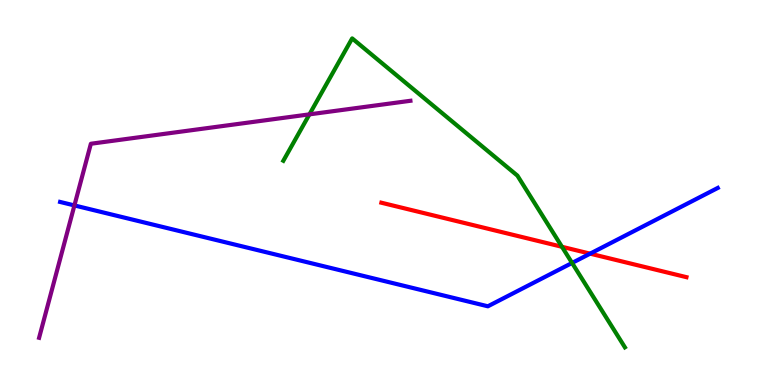[{'lines': ['blue', 'red'], 'intersections': [{'x': 7.61, 'y': 3.41}]}, {'lines': ['green', 'red'], 'intersections': [{'x': 7.25, 'y': 3.59}]}, {'lines': ['purple', 'red'], 'intersections': []}, {'lines': ['blue', 'green'], 'intersections': [{'x': 7.38, 'y': 3.17}]}, {'lines': ['blue', 'purple'], 'intersections': [{'x': 0.96, 'y': 4.66}]}, {'lines': ['green', 'purple'], 'intersections': [{'x': 3.99, 'y': 7.03}]}]